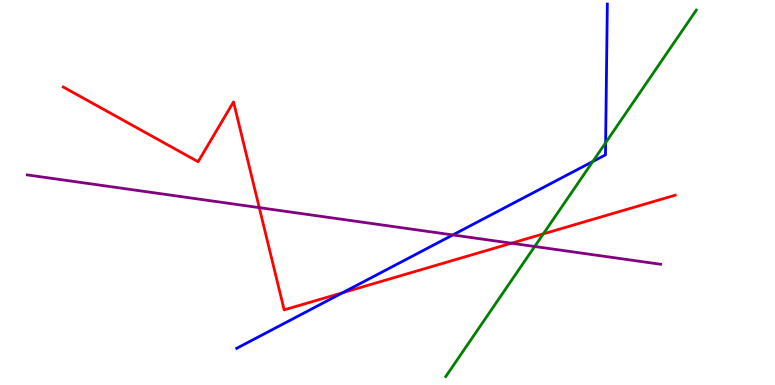[{'lines': ['blue', 'red'], 'intersections': [{'x': 4.42, 'y': 2.4}]}, {'lines': ['green', 'red'], 'intersections': [{'x': 7.01, 'y': 3.93}]}, {'lines': ['purple', 'red'], 'intersections': [{'x': 3.35, 'y': 4.61}, {'x': 6.6, 'y': 3.68}]}, {'lines': ['blue', 'green'], 'intersections': [{'x': 7.65, 'y': 5.8}, {'x': 7.81, 'y': 6.29}]}, {'lines': ['blue', 'purple'], 'intersections': [{'x': 5.84, 'y': 3.9}]}, {'lines': ['green', 'purple'], 'intersections': [{'x': 6.9, 'y': 3.6}]}]